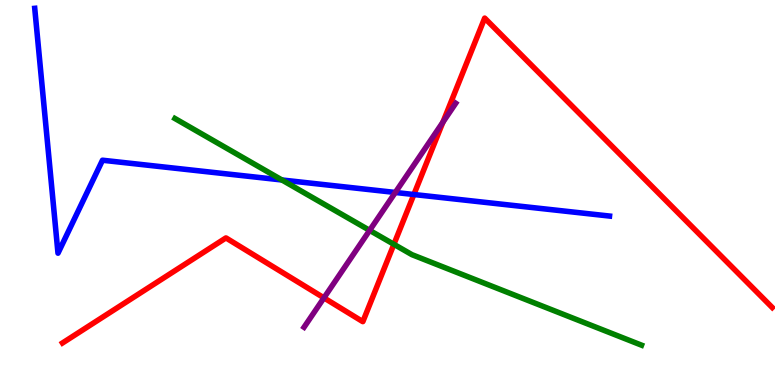[{'lines': ['blue', 'red'], 'intersections': [{'x': 5.34, 'y': 4.95}]}, {'lines': ['green', 'red'], 'intersections': [{'x': 5.08, 'y': 3.65}]}, {'lines': ['purple', 'red'], 'intersections': [{'x': 4.18, 'y': 2.26}, {'x': 5.72, 'y': 6.83}]}, {'lines': ['blue', 'green'], 'intersections': [{'x': 3.64, 'y': 5.33}]}, {'lines': ['blue', 'purple'], 'intersections': [{'x': 5.1, 'y': 5.0}]}, {'lines': ['green', 'purple'], 'intersections': [{'x': 4.77, 'y': 4.02}]}]